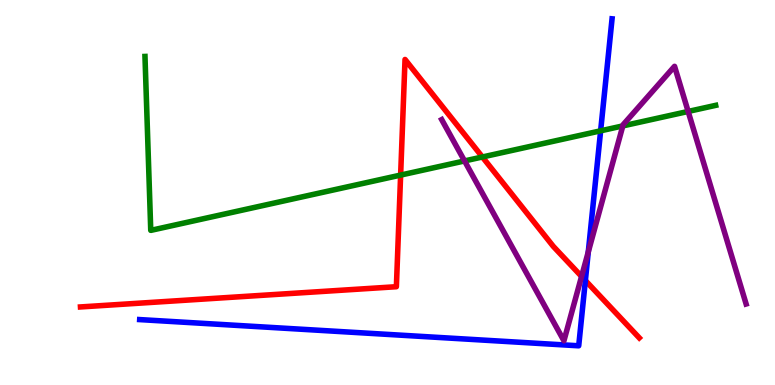[{'lines': ['blue', 'red'], 'intersections': [{'x': 7.55, 'y': 2.71}]}, {'lines': ['green', 'red'], 'intersections': [{'x': 5.17, 'y': 5.45}, {'x': 6.22, 'y': 5.92}]}, {'lines': ['purple', 'red'], 'intersections': [{'x': 7.5, 'y': 2.82}]}, {'lines': ['blue', 'green'], 'intersections': [{'x': 7.75, 'y': 6.6}]}, {'lines': ['blue', 'purple'], 'intersections': [{'x': 7.59, 'y': 3.46}]}, {'lines': ['green', 'purple'], 'intersections': [{'x': 5.99, 'y': 5.82}, {'x': 8.04, 'y': 6.73}, {'x': 8.88, 'y': 7.11}]}]